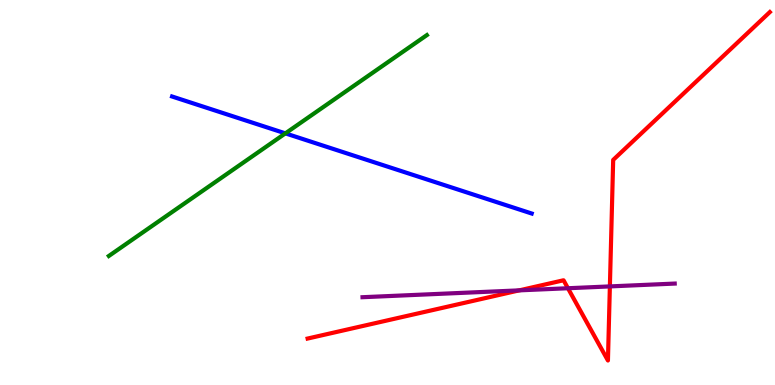[{'lines': ['blue', 'red'], 'intersections': []}, {'lines': ['green', 'red'], 'intersections': []}, {'lines': ['purple', 'red'], 'intersections': [{'x': 6.7, 'y': 2.46}, {'x': 7.33, 'y': 2.51}, {'x': 7.87, 'y': 2.56}]}, {'lines': ['blue', 'green'], 'intersections': [{'x': 3.68, 'y': 6.54}]}, {'lines': ['blue', 'purple'], 'intersections': []}, {'lines': ['green', 'purple'], 'intersections': []}]